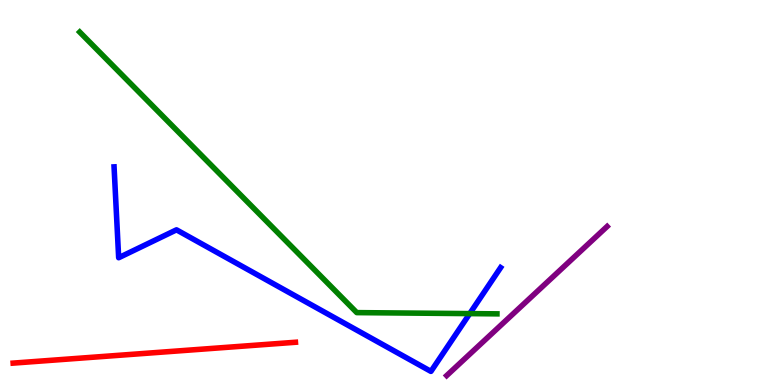[{'lines': ['blue', 'red'], 'intersections': []}, {'lines': ['green', 'red'], 'intersections': []}, {'lines': ['purple', 'red'], 'intersections': []}, {'lines': ['blue', 'green'], 'intersections': [{'x': 6.06, 'y': 1.85}]}, {'lines': ['blue', 'purple'], 'intersections': []}, {'lines': ['green', 'purple'], 'intersections': []}]